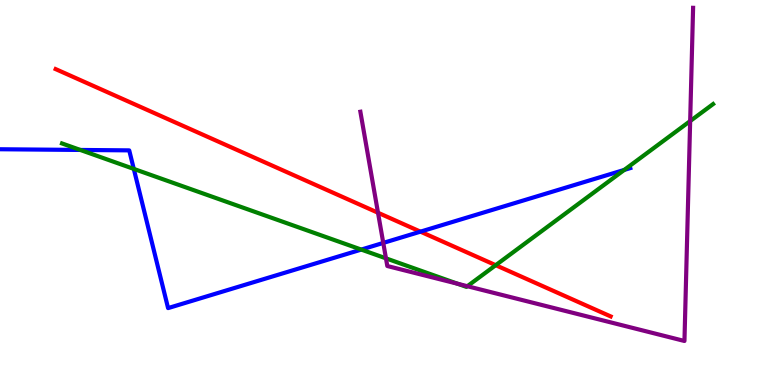[{'lines': ['blue', 'red'], 'intersections': [{'x': 5.43, 'y': 3.98}]}, {'lines': ['green', 'red'], 'intersections': [{'x': 6.4, 'y': 3.11}]}, {'lines': ['purple', 'red'], 'intersections': [{'x': 4.88, 'y': 4.47}]}, {'lines': ['blue', 'green'], 'intersections': [{'x': 1.04, 'y': 6.11}, {'x': 1.73, 'y': 5.61}, {'x': 4.66, 'y': 3.52}, {'x': 8.05, 'y': 5.59}]}, {'lines': ['blue', 'purple'], 'intersections': [{'x': 4.95, 'y': 3.69}]}, {'lines': ['green', 'purple'], 'intersections': [{'x': 4.98, 'y': 3.29}, {'x': 5.9, 'y': 2.63}, {'x': 6.03, 'y': 2.57}, {'x': 8.91, 'y': 6.86}]}]